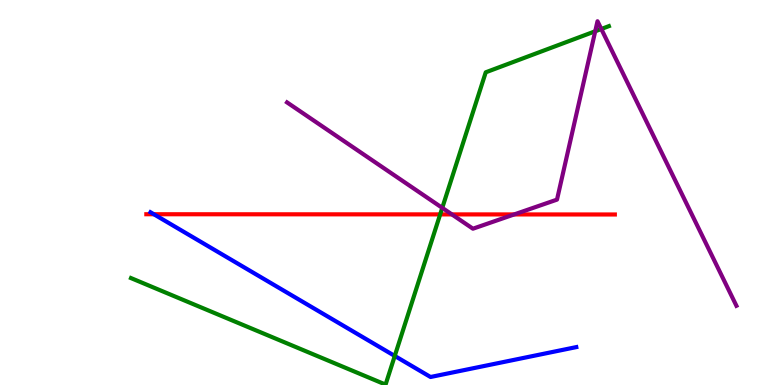[{'lines': ['blue', 'red'], 'intersections': [{'x': 1.99, 'y': 4.44}]}, {'lines': ['green', 'red'], 'intersections': [{'x': 5.68, 'y': 4.43}]}, {'lines': ['purple', 'red'], 'intersections': [{'x': 5.83, 'y': 4.43}, {'x': 6.63, 'y': 4.43}]}, {'lines': ['blue', 'green'], 'intersections': [{'x': 5.09, 'y': 0.755}]}, {'lines': ['blue', 'purple'], 'intersections': []}, {'lines': ['green', 'purple'], 'intersections': [{'x': 5.71, 'y': 4.6}, {'x': 7.68, 'y': 9.19}, {'x': 7.76, 'y': 9.25}]}]